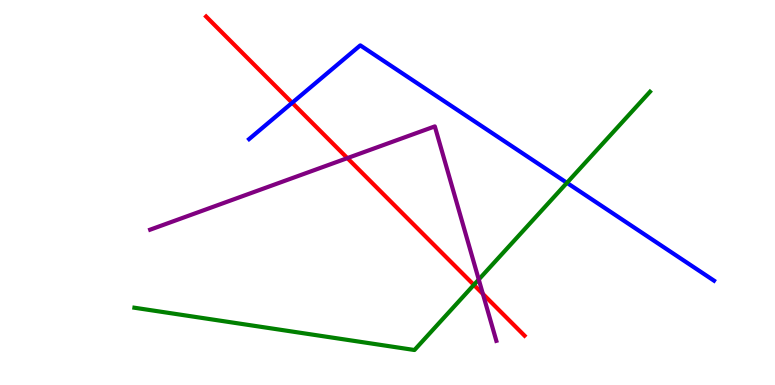[{'lines': ['blue', 'red'], 'intersections': [{'x': 3.77, 'y': 7.33}]}, {'lines': ['green', 'red'], 'intersections': [{'x': 6.11, 'y': 2.6}]}, {'lines': ['purple', 'red'], 'intersections': [{'x': 4.48, 'y': 5.89}, {'x': 6.23, 'y': 2.37}]}, {'lines': ['blue', 'green'], 'intersections': [{'x': 7.32, 'y': 5.25}]}, {'lines': ['blue', 'purple'], 'intersections': []}, {'lines': ['green', 'purple'], 'intersections': [{'x': 6.18, 'y': 2.74}]}]